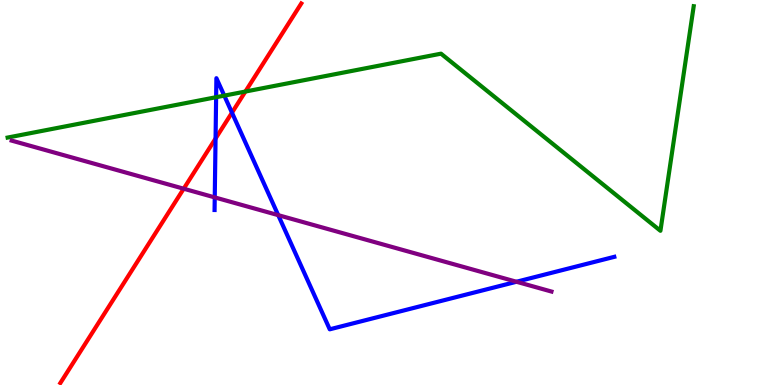[{'lines': ['blue', 'red'], 'intersections': [{'x': 2.78, 'y': 6.4}, {'x': 2.99, 'y': 7.07}]}, {'lines': ['green', 'red'], 'intersections': [{'x': 3.17, 'y': 7.62}]}, {'lines': ['purple', 'red'], 'intersections': [{'x': 2.37, 'y': 5.1}]}, {'lines': ['blue', 'green'], 'intersections': [{'x': 2.79, 'y': 7.48}, {'x': 2.89, 'y': 7.52}]}, {'lines': ['blue', 'purple'], 'intersections': [{'x': 2.77, 'y': 4.87}, {'x': 3.59, 'y': 4.41}, {'x': 6.66, 'y': 2.68}]}, {'lines': ['green', 'purple'], 'intersections': []}]